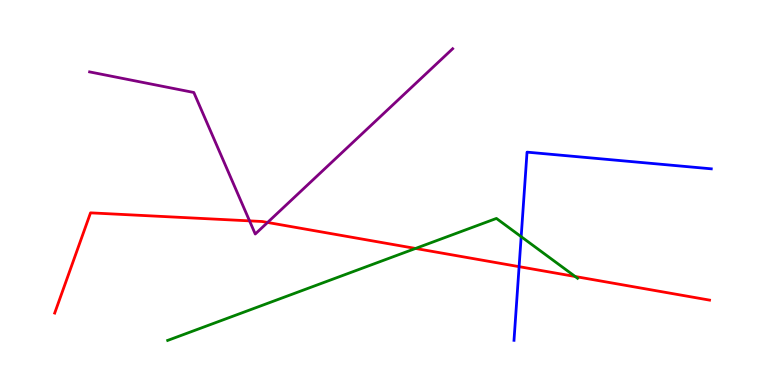[{'lines': ['blue', 'red'], 'intersections': [{'x': 6.7, 'y': 3.07}]}, {'lines': ['green', 'red'], 'intersections': [{'x': 5.36, 'y': 3.55}, {'x': 7.42, 'y': 2.82}]}, {'lines': ['purple', 'red'], 'intersections': [{'x': 3.22, 'y': 4.26}, {'x': 3.45, 'y': 4.22}]}, {'lines': ['blue', 'green'], 'intersections': [{'x': 6.72, 'y': 3.85}]}, {'lines': ['blue', 'purple'], 'intersections': []}, {'lines': ['green', 'purple'], 'intersections': []}]